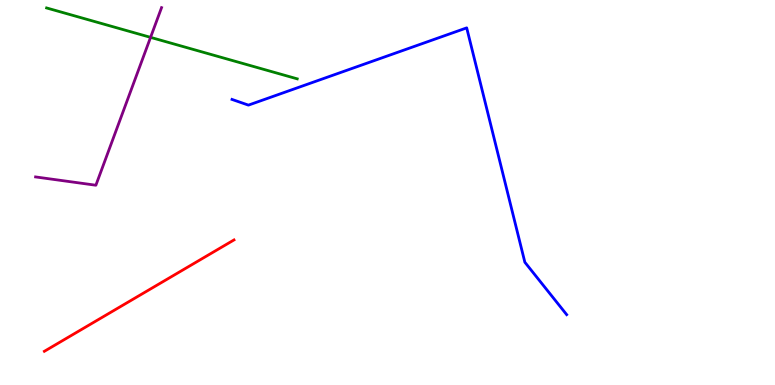[{'lines': ['blue', 'red'], 'intersections': []}, {'lines': ['green', 'red'], 'intersections': []}, {'lines': ['purple', 'red'], 'intersections': []}, {'lines': ['blue', 'green'], 'intersections': []}, {'lines': ['blue', 'purple'], 'intersections': []}, {'lines': ['green', 'purple'], 'intersections': [{'x': 1.94, 'y': 9.03}]}]